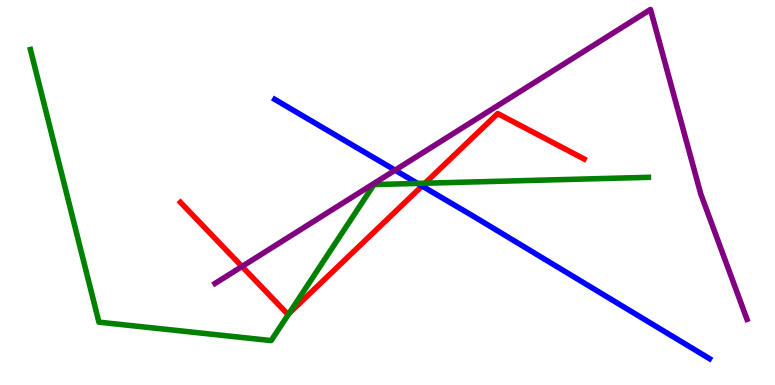[{'lines': ['blue', 'red'], 'intersections': [{'x': 5.45, 'y': 5.17}]}, {'lines': ['green', 'red'], 'intersections': [{'x': 3.73, 'y': 1.86}, {'x': 5.48, 'y': 5.24}]}, {'lines': ['purple', 'red'], 'intersections': [{'x': 3.12, 'y': 3.08}]}, {'lines': ['blue', 'green'], 'intersections': [{'x': 5.39, 'y': 5.24}]}, {'lines': ['blue', 'purple'], 'intersections': [{'x': 5.1, 'y': 5.58}]}, {'lines': ['green', 'purple'], 'intersections': []}]